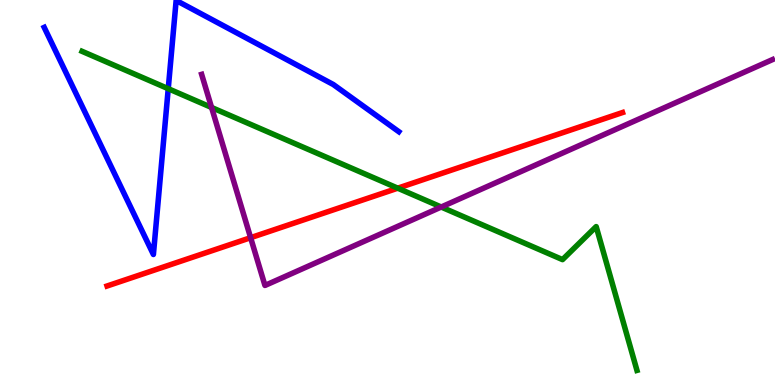[{'lines': ['blue', 'red'], 'intersections': []}, {'lines': ['green', 'red'], 'intersections': [{'x': 5.13, 'y': 5.11}]}, {'lines': ['purple', 'red'], 'intersections': [{'x': 3.23, 'y': 3.83}]}, {'lines': ['blue', 'green'], 'intersections': [{'x': 2.17, 'y': 7.7}]}, {'lines': ['blue', 'purple'], 'intersections': []}, {'lines': ['green', 'purple'], 'intersections': [{'x': 2.73, 'y': 7.21}, {'x': 5.69, 'y': 4.62}]}]